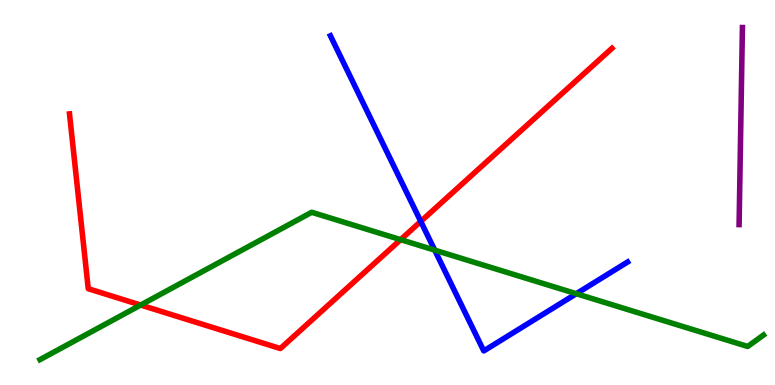[{'lines': ['blue', 'red'], 'intersections': [{'x': 5.43, 'y': 4.25}]}, {'lines': ['green', 'red'], 'intersections': [{'x': 1.81, 'y': 2.08}, {'x': 5.17, 'y': 3.78}]}, {'lines': ['purple', 'red'], 'intersections': []}, {'lines': ['blue', 'green'], 'intersections': [{'x': 5.61, 'y': 3.5}, {'x': 7.44, 'y': 2.37}]}, {'lines': ['blue', 'purple'], 'intersections': []}, {'lines': ['green', 'purple'], 'intersections': []}]